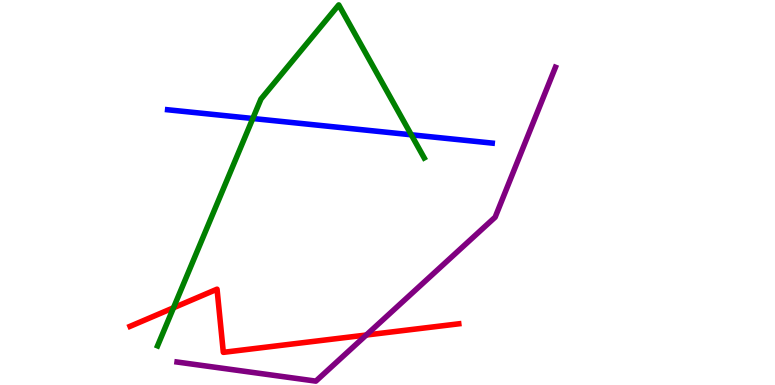[{'lines': ['blue', 'red'], 'intersections': []}, {'lines': ['green', 'red'], 'intersections': [{'x': 2.24, 'y': 2.01}]}, {'lines': ['purple', 'red'], 'intersections': [{'x': 4.73, 'y': 1.3}]}, {'lines': ['blue', 'green'], 'intersections': [{'x': 3.26, 'y': 6.92}, {'x': 5.31, 'y': 6.5}]}, {'lines': ['blue', 'purple'], 'intersections': []}, {'lines': ['green', 'purple'], 'intersections': []}]